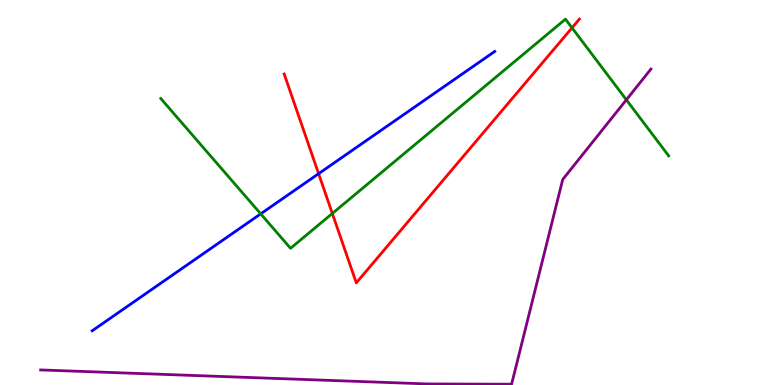[{'lines': ['blue', 'red'], 'intersections': [{'x': 4.11, 'y': 5.49}]}, {'lines': ['green', 'red'], 'intersections': [{'x': 4.29, 'y': 4.46}, {'x': 7.38, 'y': 9.28}]}, {'lines': ['purple', 'red'], 'intersections': []}, {'lines': ['blue', 'green'], 'intersections': [{'x': 3.36, 'y': 4.45}]}, {'lines': ['blue', 'purple'], 'intersections': []}, {'lines': ['green', 'purple'], 'intersections': [{'x': 8.08, 'y': 7.41}]}]